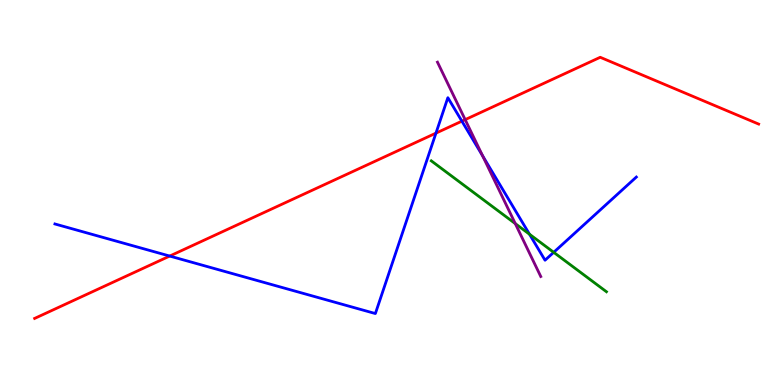[{'lines': ['blue', 'red'], 'intersections': [{'x': 2.19, 'y': 3.35}, {'x': 5.63, 'y': 6.54}, {'x': 5.96, 'y': 6.85}]}, {'lines': ['green', 'red'], 'intersections': []}, {'lines': ['purple', 'red'], 'intersections': [{'x': 6.0, 'y': 6.89}]}, {'lines': ['blue', 'green'], 'intersections': [{'x': 6.83, 'y': 3.92}, {'x': 7.14, 'y': 3.45}]}, {'lines': ['blue', 'purple'], 'intersections': [{'x': 6.23, 'y': 5.95}]}, {'lines': ['green', 'purple'], 'intersections': [{'x': 6.65, 'y': 4.19}]}]